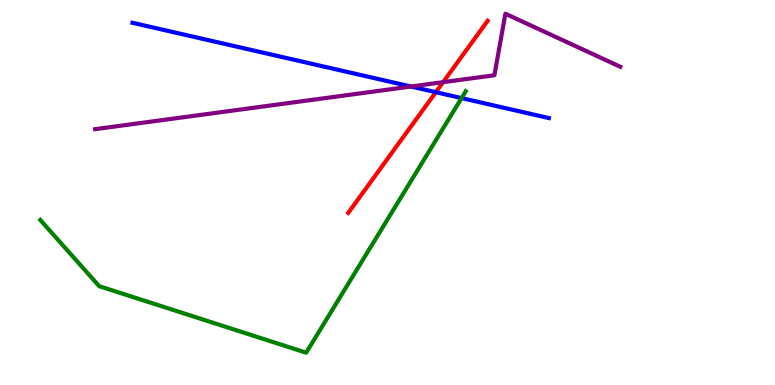[{'lines': ['blue', 'red'], 'intersections': [{'x': 5.62, 'y': 7.61}]}, {'lines': ['green', 'red'], 'intersections': []}, {'lines': ['purple', 'red'], 'intersections': [{'x': 5.72, 'y': 7.87}]}, {'lines': ['blue', 'green'], 'intersections': [{'x': 5.96, 'y': 7.45}]}, {'lines': ['blue', 'purple'], 'intersections': [{'x': 5.3, 'y': 7.75}]}, {'lines': ['green', 'purple'], 'intersections': []}]